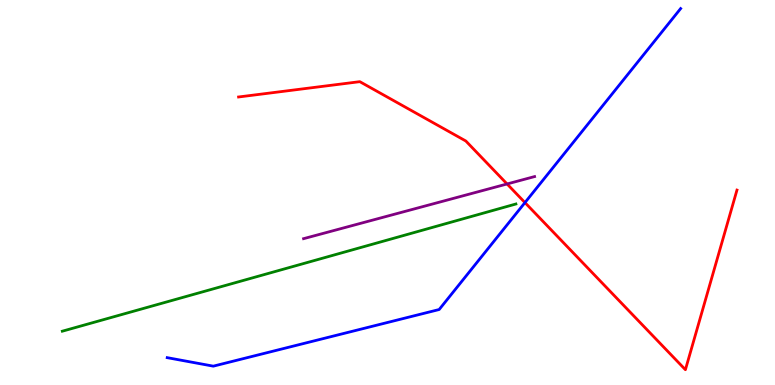[{'lines': ['blue', 'red'], 'intersections': [{'x': 6.77, 'y': 4.74}]}, {'lines': ['green', 'red'], 'intersections': []}, {'lines': ['purple', 'red'], 'intersections': [{'x': 6.54, 'y': 5.22}]}, {'lines': ['blue', 'green'], 'intersections': []}, {'lines': ['blue', 'purple'], 'intersections': []}, {'lines': ['green', 'purple'], 'intersections': []}]